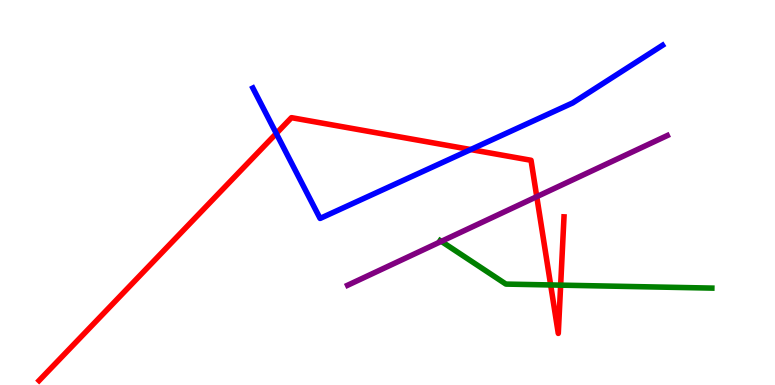[{'lines': ['blue', 'red'], 'intersections': [{'x': 3.57, 'y': 6.53}, {'x': 6.07, 'y': 6.12}]}, {'lines': ['green', 'red'], 'intersections': [{'x': 7.11, 'y': 2.6}, {'x': 7.23, 'y': 2.59}]}, {'lines': ['purple', 'red'], 'intersections': [{'x': 6.93, 'y': 4.89}]}, {'lines': ['blue', 'green'], 'intersections': []}, {'lines': ['blue', 'purple'], 'intersections': []}, {'lines': ['green', 'purple'], 'intersections': [{'x': 5.69, 'y': 3.73}]}]